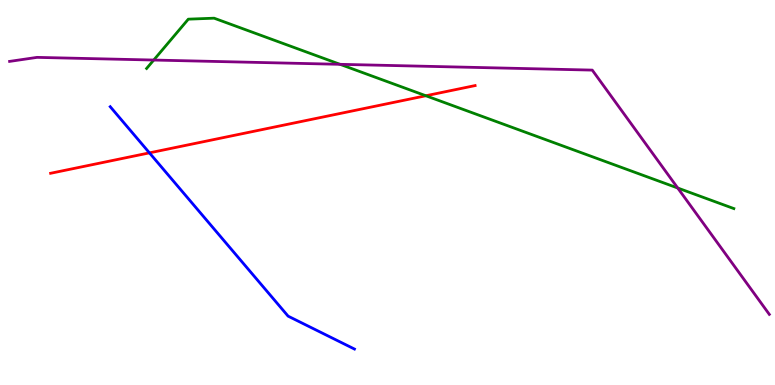[{'lines': ['blue', 'red'], 'intersections': [{'x': 1.93, 'y': 6.03}]}, {'lines': ['green', 'red'], 'intersections': [{'x': 5.49, 'y': 7.51}]}, {'lines': ['purple', 'red'], 'intersections': []}, {'lines': ['blue', 'green'], 'intersections': []}, {'lines': ['blue', 'purple'], 'intersections': []}, {'lines': ['green', 'purple'], 'intersections': [{'x': 1.98, 'y': 8.44}, {'x': 4.39, 'y': 8.33}, {'x': 8.74, 'y': 5.12}]}]